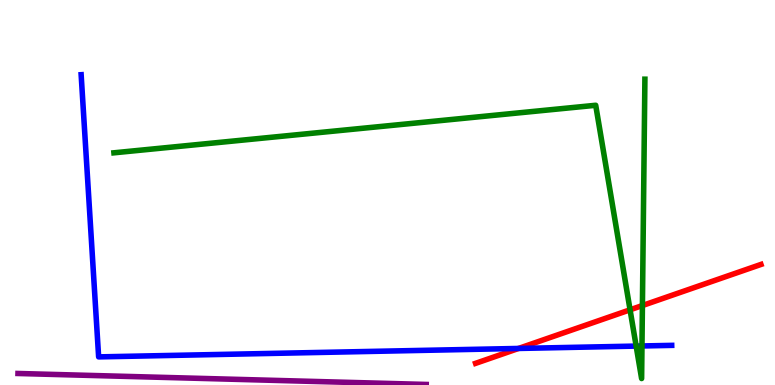[{'lines': ['blue', 'red'], 'intersections': [{'x': 6.69, 'y': 0.949}]}, {'lines': ['green', 'red'], 'intersections': [{'x': 8.13, 'y': 1.95}, {'x': 8.29, 'y': 2.06}]}, {'lines': ['purple', 'red'], 'intersections': []}, {'lines': ['blue', 'green'], 'intersections': [{'x': 8.21, 'y': 1.01}, {'x': 8.28, 'y': 1.01}]}, {'lines': ['blue', 'purple'], 'intersections': []}, {'lines': ['green', 'purple'], 'intersections': []}]